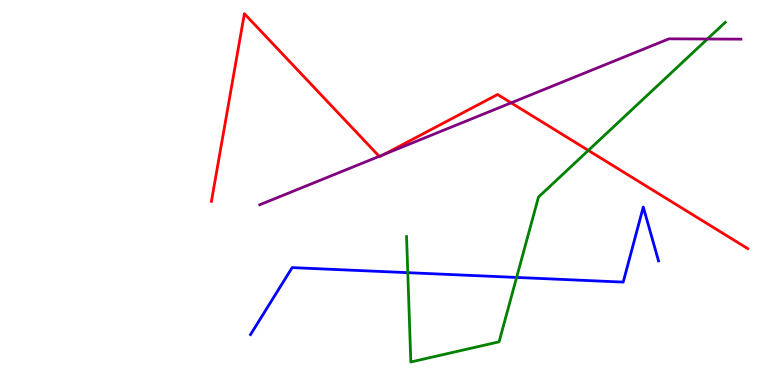[{'lines': ['blue', 'red'], 'intersections': []}, {'lines': ['green', 'red'], 'intersections': [{'x': 7.59, 'y': 6.09}]}, {'lines': ['purple', 'red'], 'intersections': [{'x': 4.89, 'y': 5.94}, {'x': 4.96, 'y': 5.99}, {'x': 6.6, 'y': 7.33}]}, {'lines': ['blue', 'green'], 'intersections': [{'x': 5.26, 'y': 2.92}, {'x': 6.67, 'y': 2.79}]}, {'lines': ['blue', 'purple'], 'intersections': []}, {'lines': ['green', 'purple'], 'intersections': [{'x': 9.13, 'y': 8.99}]}]